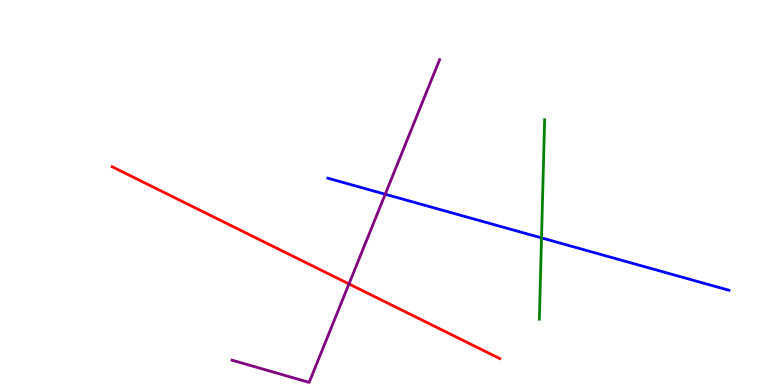[{'lines': ['blue', 'red'], 'intersections': []}, {'lines': ['green', 'red'], 'intersections': []}, {'lines': ['purple', 'red'], 'intersections': [{'x': 4.5, 'y': 2.63}]}, {'lines': ['blue', 'green'], 'intersections': [{'x': 6.99, 'y': 3.82}]}, {'lines': ['blue', 'purple'], 'intersections': [{'x': 4.97, 'y': 4.96}]}, {'lines': ['green', 'purple'], 'intersections': []}]